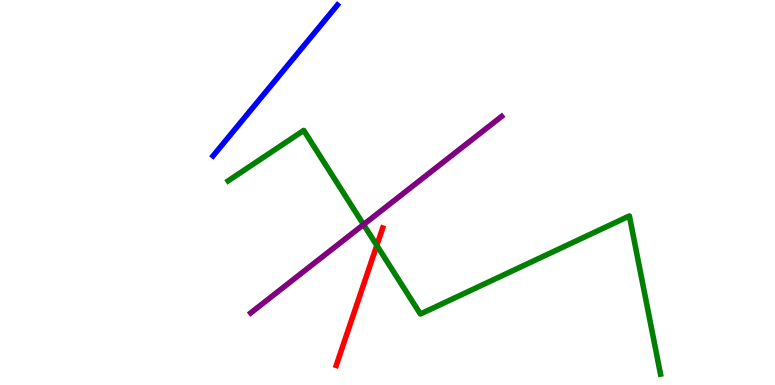[{'lines': ['blue', 'red'], 'intersections': []}, {'lines': ['green', 'red'], 'intersections': [{'x': 4.86, 'y': 3.63}]}, {'lines': ['purple', 'red'], 'intersections': []}, {'lines': ['blue', 'green'], 'intersections': []}, {'lines': ['blue', 'purple'], 'intersections': []}, {'lines': ['green', 'purple'], 'intersections': [{'x': 4.69, 'y': 4.17}]}]